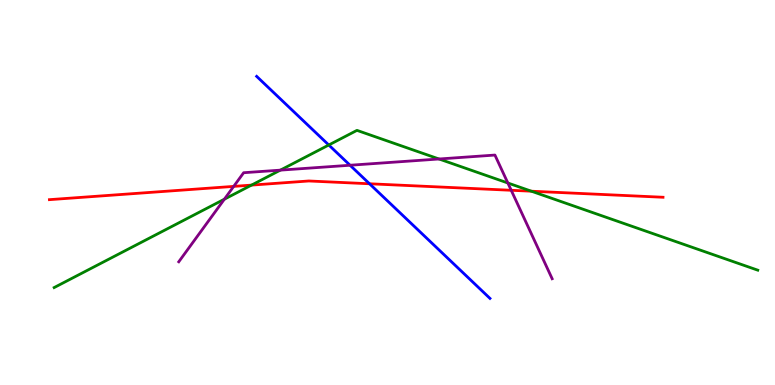[{'lines': ['blue', 'red'], 'intersections': [{'x': 4.77, 'y': 5.23}]}, {'lines': ['green', 'red'], 'intersections': [{'x': 3.25, 'y': 5.19}, {'x': 6.86, 'y': 5.03}]}, {'lines': ['purple', 'red'], 'intersections': [{'x': 3.02, 'y': 5.16}, {'x': 6.6, 'y': 5.06}]}, {'lines': ['blue', 'green'], 'intersections': [{'x': 4.24, 'y': 6.23}]}, {'lines': ['blue', 'purple'], 'intersections': [{'x': 4.52, 'y': 5.71}]}, {'lines': ['green', 'purple'], 'intersections': [{'x': 2.89, 'y': 4.83}, {'x': 3.62, 'y': 5.58}, {'x': 5.66, 'y': 5.87}, {'x': 6.55, 'y': 5.25}]}]